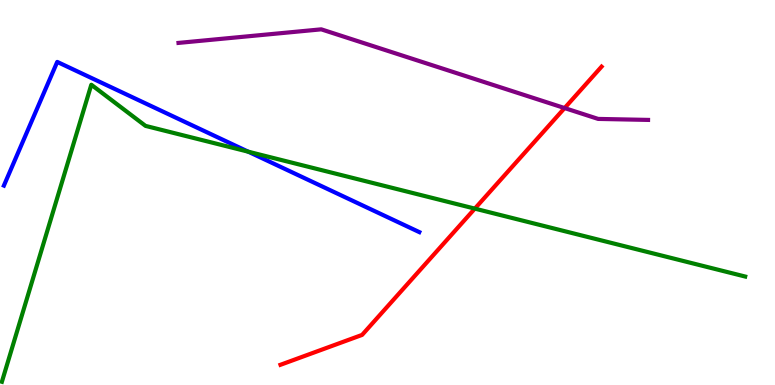[{'lines': ['blue', 'red'], 'intersections': []}, {'lines': ['green', 'red'], 'intersections': [{'x': 6.13, 'y': 4.58}]}, {'lines': ['purple', 'red'], 'intersections': [{'x': 7.29, 'y': 7.19}]}, {'lines': ['blue', 'green'], 'intersections': [{'x': 3.2, 'y': 6.06}]}, {'lines': ['blue', 'purple'], 'intersections': []}, {'lines': ['green', 'purple'], 'intersections': []}]